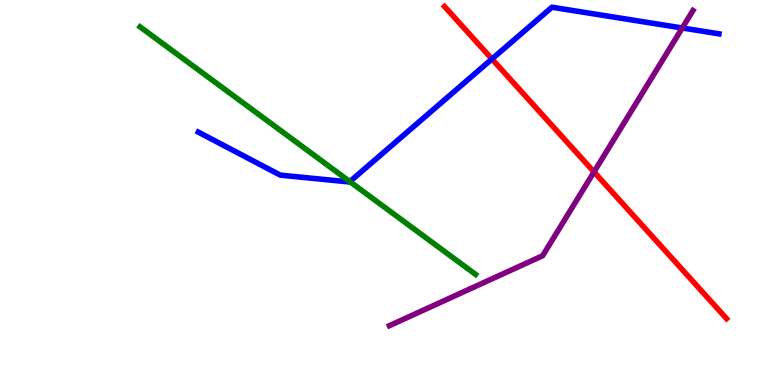[{'lines': ['blue', 'red'], 'intersections': [{'x': 6.35, 'y': 8.47}]}, {'lines': ['green', 'red'], 'intersections': []}, {'lines': ['purple', 'red'], 'intersections': [{'x': 7.66, 'y': 5.53}]}, {'lines': ['blue', 'green'], 'intersections': [{'x': 4.51, 'y': 5.28}]}, {'lines': ['blue', 'purple'], 'intersections': [{'x': 8.8, 'y': 9.27}]}, {'lines': ['green', 'purple'], 'intersections': []}]